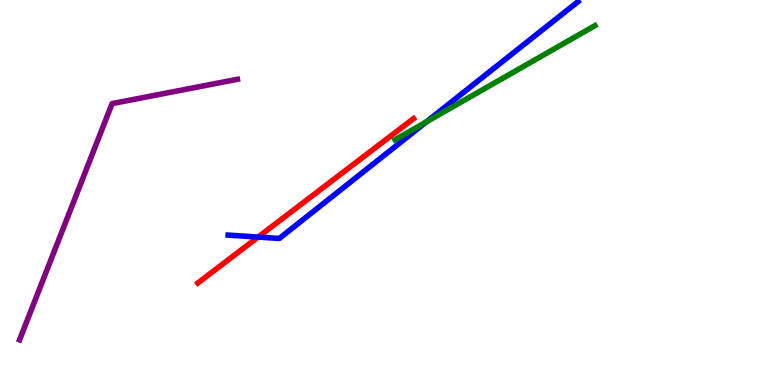[{'lines': ['blue', 'red'], 'intersections': [{'x': 3.33, 'y': 3.84}]}, {'lines': ['green', 'red'], 'intersections': []}, {'lines': ['purple', 'red'], 'intersections': []}, {'lines': ['blue', 'green'], 'intersections': [{'x': 5.5, 'y': 6.84}]}, {'lines': ['blue', 'purple'], 'intersections': []}, {'lines': ['green', 'purple'], 'intersections': []}]